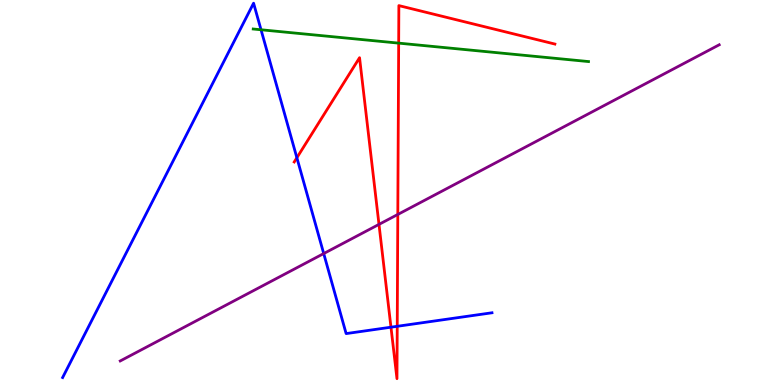[{'lines': ['blue', 'red'], 'intersections': [{'x': 3.83, 'y': 5.9}, {'x': 5.04, 'y': 1.5}, {'x': 5.13, 'y': 1.52}]}, {'lines': ['green', 'red'], 'intersections': [{'x': 5.14, 'y': 8.88}]}, {'lines': ['purple', 'red'], 'intersections': [{'x': 4.89, 'y': 4.17}, {'x': 5.13, 'y': 4.43}]}, {'lines': ['blue', 'green'], 'intersections': [{'x': 3.37, 'y': 9.23}]}, {'lines': ['blue', 'purple'], 'intersections': [{'x': 4.18, 'y': 3.41}]}, {'lines': ['green', 'purple'], 'intersections': []}]